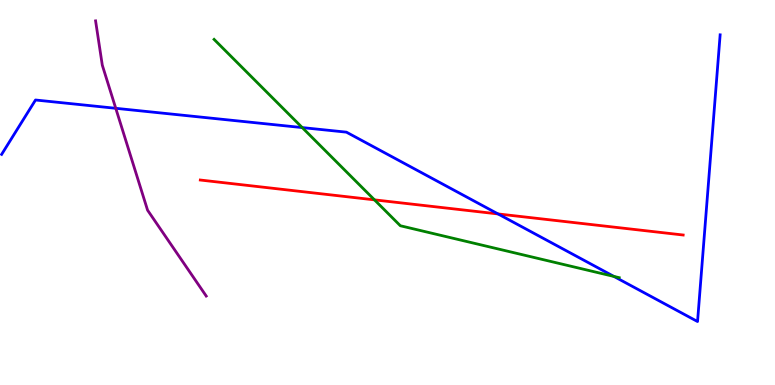[{'lines': ['blue', 'red'], 'intersections': [{'x': 6.43, 'y': 4.44}]}, {'lines': ['green', 'red'], 'intersections': [{'x': 4.83, 'y': 4.81}]}, {'lines': ['purple', 'red'], 'intersections': []}, {'lines': ['blue', 'green'], 'intersections': [{'x': 3.9, 'y': 6.69}, {'x': 7.92, 'y': 2.82}]}, {'lines': ['blue', 'purple'], 'intersections': [{'x': 1.49, 'y': 7.19}]}, {'lines': ['green', 'purple'], 'intersections': []}]